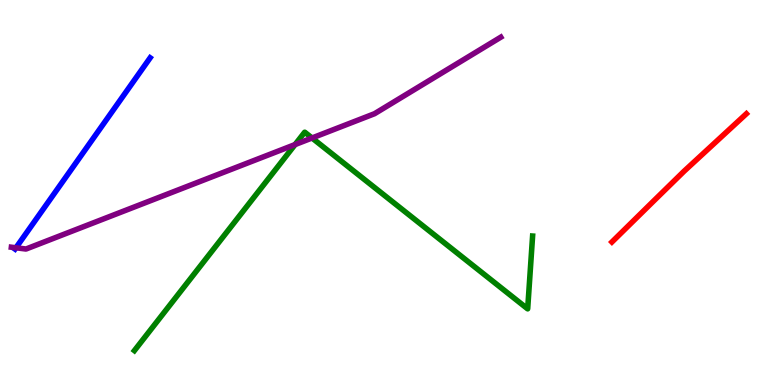[{'lines': ['blue', 'red'], 'intersections': []}, {'lines': ['green', 'red'], 'intersections': []}, {'lines': ['purple', 'red'], 'intersections': []}, {'lines': ['blue', 'green'], 'intersections': []}, {'lines': ['blue', 'purple'], 'intersections': [{'x': 0.206, 'y': 3.56}]}, {'lines': ['green', 'purple'], 'intersections': [{'x': 3.81, 'y': 6.24}, {'x': 4.03, 'y': 6.42}]}]